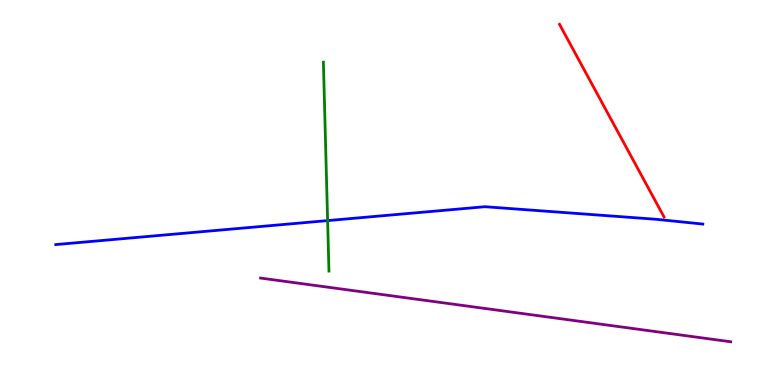[{'lines': ['blue', 'red'], 'intersections': []}, {'lines': ['green', 'red'], 'intersections': []}, {'lines': ['purple', 'red'], 'intersections': []}, {'lines': ['blue', 'green'], 'intersections': [{'x': 4.23, 'y': 4.27}]}, {'lines': ['blue', 'purple'], 'intersections': []}, {'lines': ['green', 'purple'], 'intersections': []}]